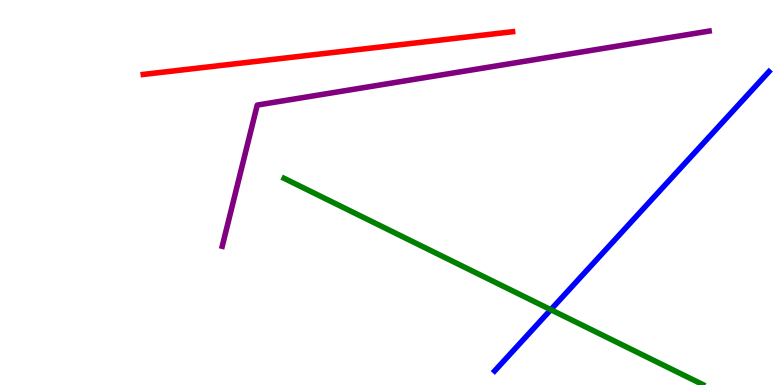[{'lines': ['blue', 'red'], 'intersections': []}, {'lines': ['green', 'red'], 'intersections': []}, {'lines': ['purple', 'red'], 'intersections': []}, {'lines': ['blue', 'green'], 'intersections': [{'x': 7.11, 'y': 1.96}]}, {'lines': ['blue', 'purple'], 'intersections': []}, {'lines': ['green', 'purple'], 'intersections': []}]